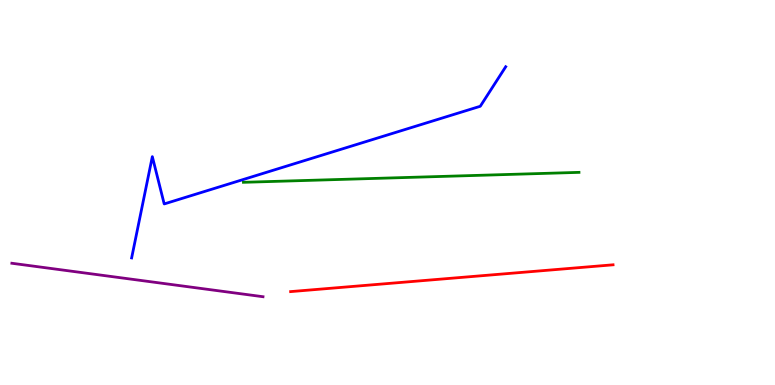[{'lines': ['blue', 'red'], 'intersections': []}, {'lines': ['green', 'red'], 'intersections': []}, {'lines': ['purple', 'red'], 'intersections': []}, {'lines': ['blue', 'green'], 'intersections': []}, {'lines': ['blue', 'purple'], 'intersections': []}, {'lines': ['green', 'purple'], 'intersections': []}]